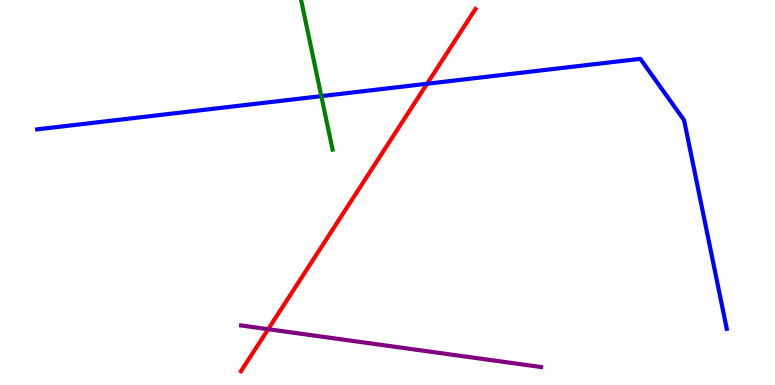[{'lines': ['blue', 'red'], 'intersections': [{'x': 5.51, 'y': 7.82}]}, {'lines': ['green', 'red'], 'intersections': []}, {'lines': ['purple', 'red'], 'intersections': [{'x': 3.46, 'y': 1.45}]}, {'lines': ['blue', 'green'], 'intersections': [{'x': 4.15, 'y': 7.5}]}, {'lines': ['blue', 'purple'], 'intersections': []}, {'lines': ['green', 'purple'], 'intersections': []}]